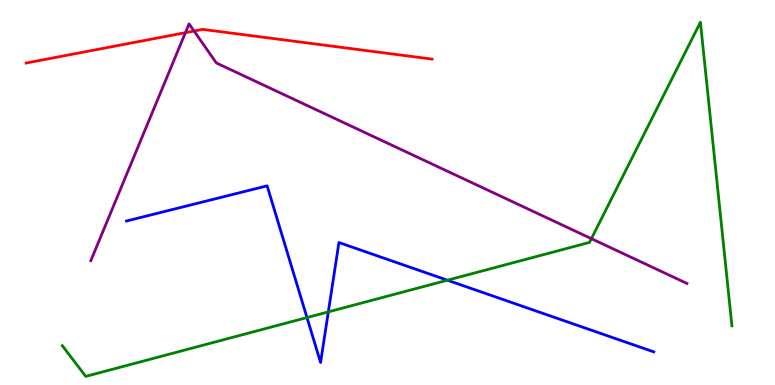[{'lines': ['blue', 'red'], 'intersections': []}, {'lines': ['green', 'red'], 'intersections': []}, {'lines': ['purple', 'red'], 'intersections': [{'x': 2.39, 'y': 9.15}, {'x': 2.5, 'y': 9.19}]}, {'lines': ['blue', 'green'], 'intersections': [{'x': 3.96, 'y': 1.75}, {'x': 4.24, 'y': 1.9}, {'x': 5.77, 'y': 2.72}]}, {'lines': ['blue', 'purple'], 'intersections': []}, {'lines': ['green', 'purple'], 'intersections': [{'x': 7.63, 'y': 3.8}]}]